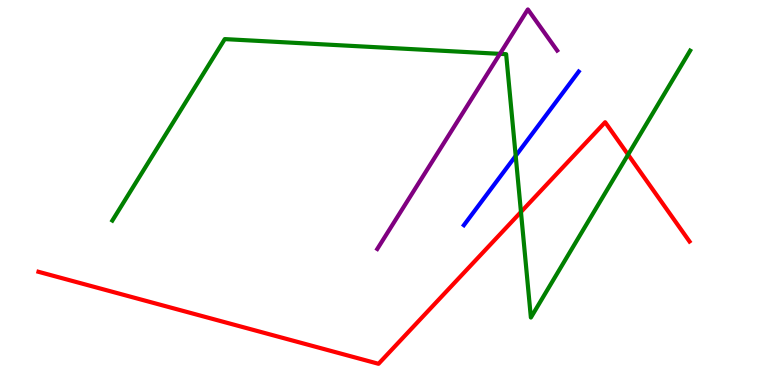[{'lines': ['blue', 'red'], 'intersections': []}, {'lines': ['green', 'red'], 'intersections': [{'x': 6.72, 'y': 4.49}, {'x': 8.1, 'y': 5.98}]}, {'lines': ['purple', 'red'], 'intersections': []}, {'lines': ['blue', 'green'], 'intersections': [{'x': 6.65, 'y': 5.95}]}, {'lines': ['blue', 'purple'], 'intersections': []}, {'lines': ['green', 'purple'], 'intersections': [{'x': 6.45, 'y': 8.6}]}]